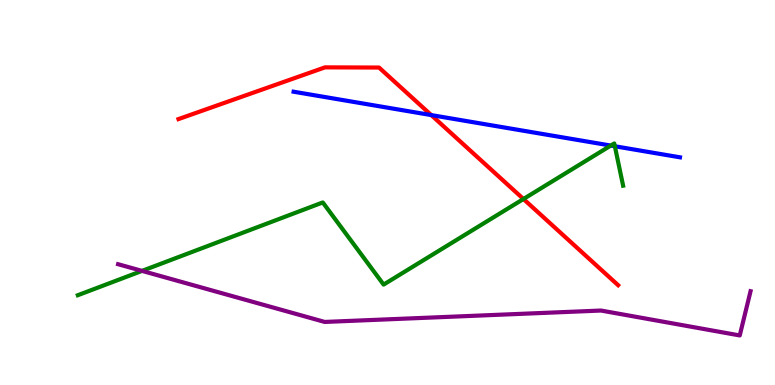[{'lines': ['blue', 'red'], 'intersections': [{'x': 5.56, 'y': 7.01}]}, {'lines': ['green', 'red'], 'intersections': [{'x': 6.75, 'y': 4.83}]}, {'lines': ['purple', 'red'], 'intersections': []}, {'lines': ['blue', 'green'], 'intersections': [{'x': 7.88, 'y': 6.22}, {'x': 7.93, 'y': 6.2}]}, {'lines': ['blue', 'purple'], 'intersections': []}, {'lines': ['green', 'purple'], 'intersections': [{'x': 1.83, 'y': 2.96}]}]